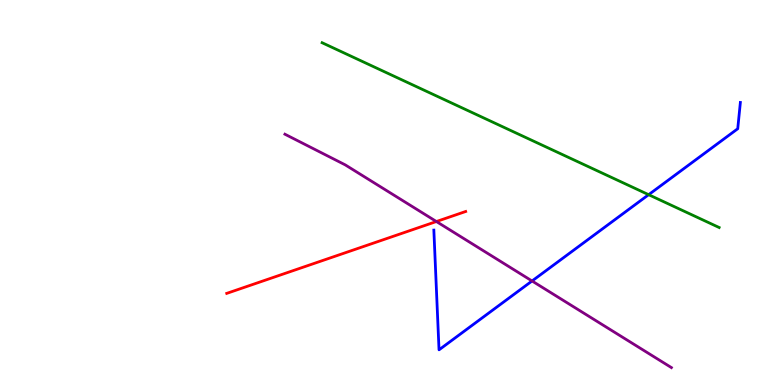[{'lines': ['blue', 'red'], 'intersections': []}, {'lines': ['green', 'red'], 'intersections': []}, {'lines': ['purple', 'red'], 'intersections': [{'x': 5.63, 'y': 4.25}]}, {'lines': ['blue', 'green'], 'intersections': [{'x': 8.37, 'y': 4.94}]}, {'lines': ['blue', 'purple'], 'intersections': [{'x': 6.87, 'y': 2.7}]}, {'lines': ['green', 'purple'], 'intersections': []}]